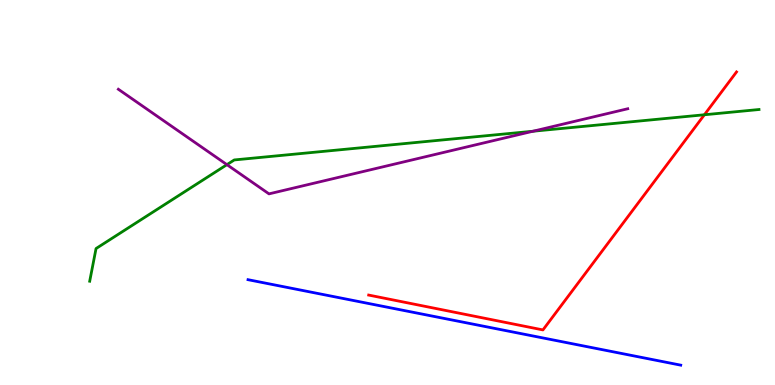[{'lines': ['blue', 'red'], 'intersections': []}, {'lines': ['green', 'red'], 'intersections': [{'x': 9.09, 'y': 7.02}]}, {'lines': ['purple', 'red'], 'intersections': []}, {'lines': ['blue', 'green'], 'intersections': []}, {'lines': ['blue', 'purple'], 'intersections': []}, {'lines': ['green', 'purple'], 'intersections': [{'x': 2.93, 'y': 5.72}, {'x': 6.88, 'y': 6.59}]}]